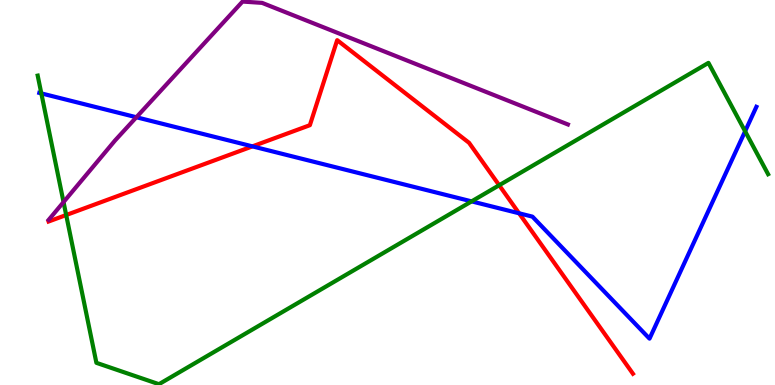[{'lines': ['blue', 'red'], 'intersections': [{'x': 3.26, 'y': 6.2}, {'x': 6.7, 'y': 4.46}]}, {'lines': ['green', 'red'], 'intersections': [{'x': 0.854, 'y': 4.42}, {'x': 6.44, 'y': 5.19}]}, {'lines': ['purple', 'red'], 'intersections': []}, {'lines': ['blue', 'green'], 'intersections': [{'x': 0.533, 'y': 7.57}, {'x': 6.09, 'y': 4.77}, {'x': 9.61, 'y': 6.59}]}, {'lines': ['blue', 'purple'], 'intersections': [{'x': 1.76, 'y': 6.95}]}, {'lines': ['green', 'purple'], 'intersections': [{'x': 0.82, 'y': 4.75}]}]